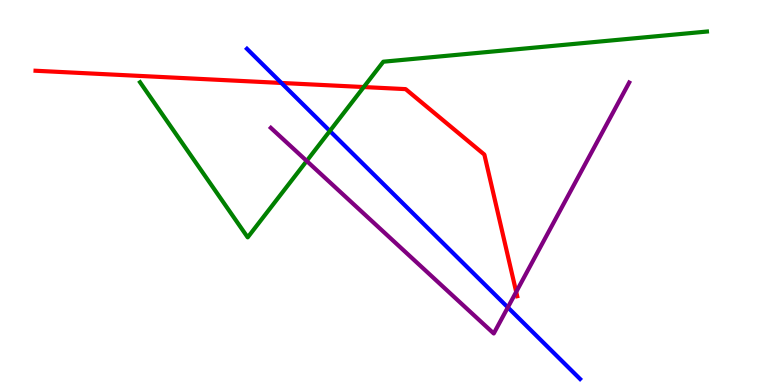[{'lines': ['blue', 'red'], 'intersections': [{'x': 3.63, 'y': 7.85}]}, {'lines': ['green', 'red'], 'intersections': [{'x': 4.69, 'y': 7.74}]}, {'lines': ['purple', 'red'], 'intersections': [{'x': 6.66, 'y': 2.42}]}, {'lines': ['blue', 'green'], 'intersections': [{'x': 4.26, 'y': 6.6}]}, {'lines': ['blue', 'purple'], 'intersections': [{'x': 6.55, 'y': 2.02}]}, {'lines': ['green', 'purple'], 'intersections': [{'x': 3.96, 'y': 5.82}]}]